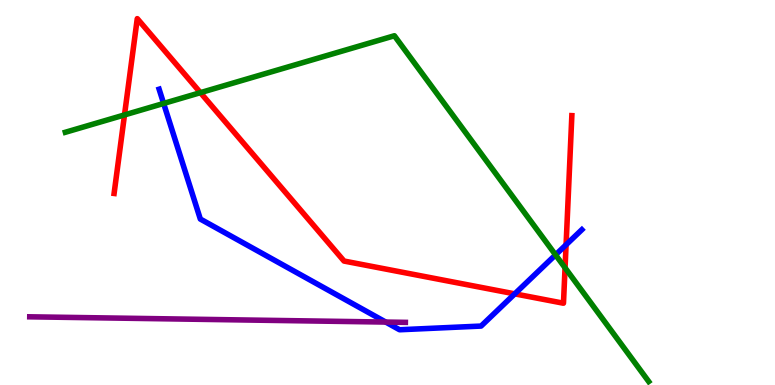[{'lines': ['blue', 'red'], 'intersections': [{'x': 6.64, 'y': 2.37}, {'x': 7.3, 'y': 3.64}]}, {'lines': ['green', 'red'], 'intersections': [{'x': 1.61, 'y': 7.02}, {'x': 2.59, 'y': 7.59}, {'x': 7.29, 'y': 3.04}]}, {'lines': ['purple', 'red'], 'intersections': []}, {'lines': ['blue', 'green'], 'intersections': [{'x': 2.11, 'y': 7.31}, {'x': 7.17, 'y': 3.38}]}, {'lines': ['blue', 'purple'], 'intersections': [{'x': 4.98, 'y': 1.63}]}, {'lines': ['green', 'purple'], 'intersections': []}]